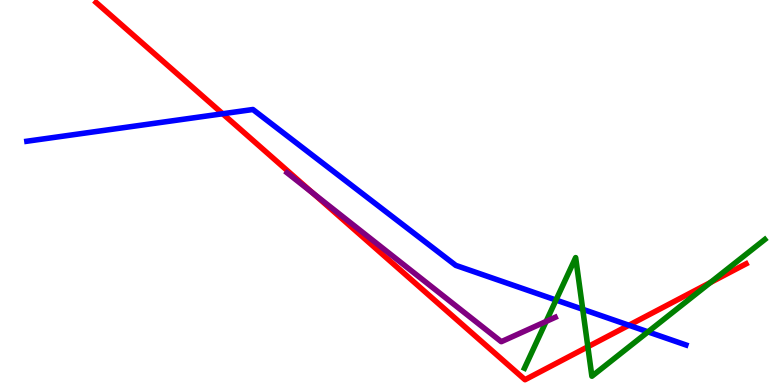[{'lines': ['blue', 'red'], 'intersections': [{'x': 2.87, 'y': 7.05}, {'x': 8.11, 'y': 1.55}]}, {'lines': ['green', 'red'], 'intersections': [{'x': 7.59, 'y': 0.993}, {'x': 9.17, 'y': 2.66}]}, {'lines': ['purple', 'red'], 'intersections': [{'x': 4.04, 'y': 4.98}]}, {'lines': ['blue', 'green'], 'intersections': [{'x': 7.17, 'y': 2.21}, {'x': 7.52, 'y': 1.97}, {'x': 8.36, 'y': 1.38}]}, {'lines': ['blue', 'purple'], 'intersections': []}, {'lines': ['green', 'purple'], 'intersections': [{'x': 7.05, 'y': 1.65}]}]